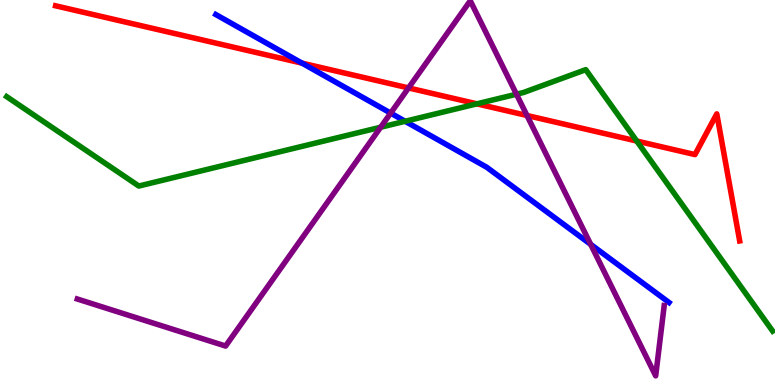[{'lines': ['blue', 'red'], 'intersections': [{'x': 3.9, 'y': 8.36}]}, {'lines': ['green', 'red'], 'intersections': [{'x': 6.15, 'y': 7.3}, {'x': 8.22, 'y': 6.34}]}, {'lines': ['purple', 'red'], 'intersections': [{'x': 5.27, 'y': 7.72}, {'x': 6.8, 'y': 7.0}]}, {'lines': ['blue', 'green'], 'intersections': [{'x': 5.23, 'y': 6.85}]}, {'lines': ['blue', 'purple'], 'intersections': [{'x': 5.04, 'y': 7.06}, {'x': 7.62, 'y': 3.65}]}, {'lines': ['green', 'purple'], 'intersections': [{'x': 4.91, 'y': 6.7}, {'x': 6.66, 'y': 7.55}]}]